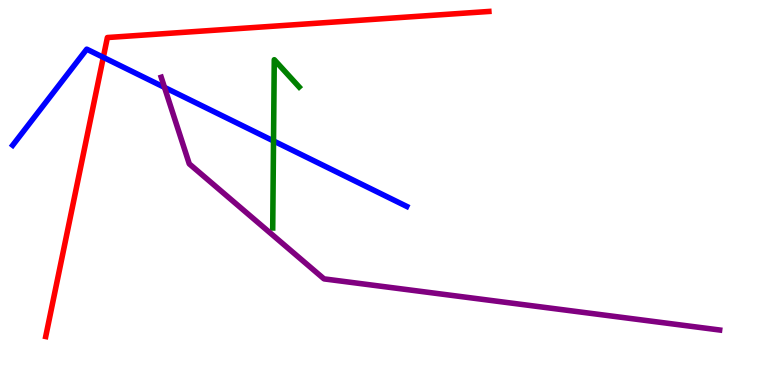[{'lines': ['blue', 'red'], 'intersections': [{'x': 1.33, 'y': 8.51}]}, {'lines': ['green', 'red'], 'intersections': []}, {'lines': ['purple', 'red'], 'intersections': []}, {'lines': ['blue', 'green'], 'intersections': [{'x': 3.53, 'y': 6.34}]}, {'lines': ['blue', 'purple'], 'intersections': [{'x': 2.12, 'y': 7.73}]}, {'lines': ['green', 'purple'], 'intersections': []}]